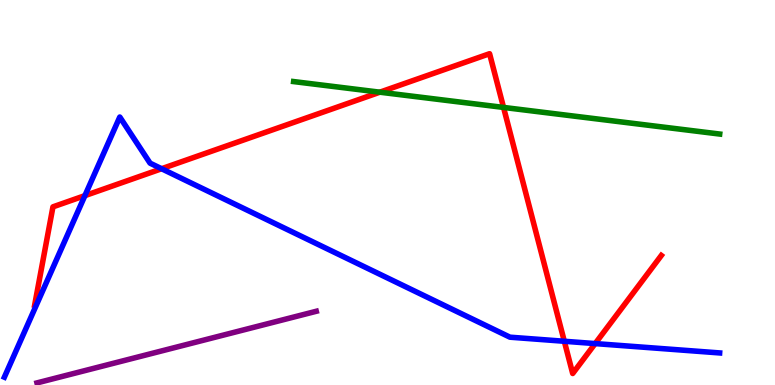[{'lines': ['blue', 'red'], 'intersections': [{'x': 1.1, 'y': 4.92}, {'x': 2.09, 'y': 5.62}, {'x': 7.28, 'y': 1.14}, {'x': 7.68, 'y': 1.08}]}, {'lines': ['green', 'red'], 'intersections': [{'x': 4.9, 'y': 7.61}, {'x': 6.5, 'y': 7.21}]}, {'lines': ['purple', 'red'], 'intersections': []}, {'lines': ['blue', 'green'], 'intersections': []}, {'lines': ['blue', 'purple'], 'intersections': []}, {'lines': ['green', 'purple'], 'intersections': []}]